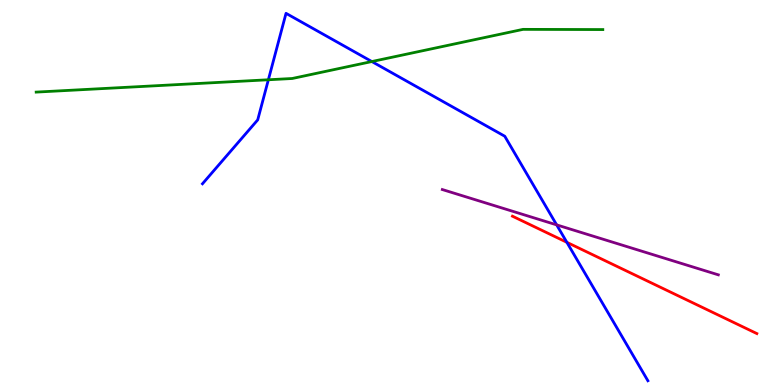[{'lines': ['blue', 'red'], 'intersections': [{'x': 7.31, 'y': 3.71}]}, {'lines': ['green', 'red'], 'intersections': []}, {'lines': ['purple', 'red'], 'intersections': []}, {'lines': ['blue', 'green'], 'intersections': [{'x': 3.46, 'y': 7.93}, {'x': 4.8, 'y': 8.4}]}, {'lines': ['blue', 'purple'], 'intersections': [{'x': 7.18, 'y': 4.16}]}, {'lines': ['green', 'purple'], 'intersections': []}]